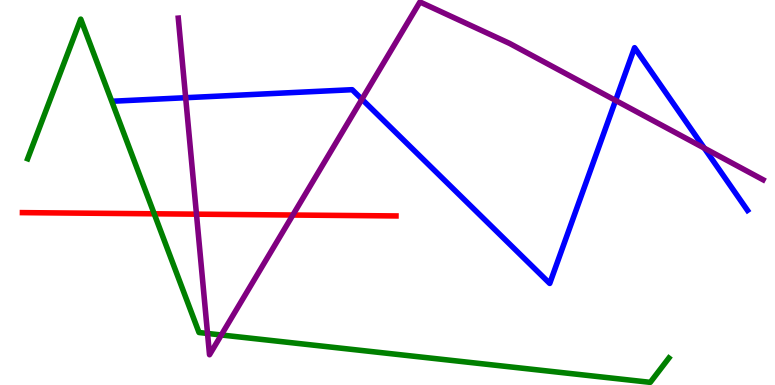[{'lines': ['blue', 'red'], 'intersections': []}, {'lines': ['green', 'red'], 'intersections': [{'x': 1.99, 'y': 4.45}]}, {'lines': ['purple', 'red'], 'intersections': [{'x': 2.54, 'y': 4.44}, {'x': 3.78, 'y': 4.41}]}, {'lines': ['blue', 'green'], 'intersections': []}, {'lines': ['blue', 'purple'], 'intersections': [{'x': 2.4, 'y': 7.46}, {'x': 4.67, 'y': 7.42}, {'x': 7.94, 'y': 7.39}, {'x': 9.09, 'y': 6.15}]}, {'lines': ['green', 'purple'], 'intersections': [{'x': 2.68, 'y': 1.34}, {'x': 2.86, 'y': 1.3}]}]